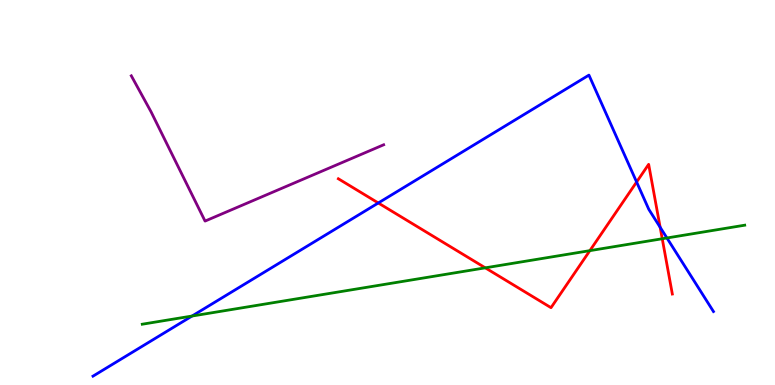[{'lines': ['blue', 'red'], 'intersections': [{'x': 4.88, 'y': 4.73}, {'x': 8.21, 'y': 5.27}, {'x': 8.52, 'y': 4.1}]}, {'lines': ['green', 'red'], 'intersections': [{'x': 6.26, 'y': 3.04}, {'x': 7.61, 'y': 3.49}, {'x': 8.55, 'y': 3.8}]}, {'lines': ['purple', 'red'], 'intersections': []}, {'lines': ['blue', 'green'], 'intersections': [{'x': 2.48, 'y': 1.79}, {'x': 8.61, 'y': 3.82}]}, {'lines': ['blue', 'purple'], 'intersections': []}, {'lines': ['green', 'purple'], 'intersections': []}]